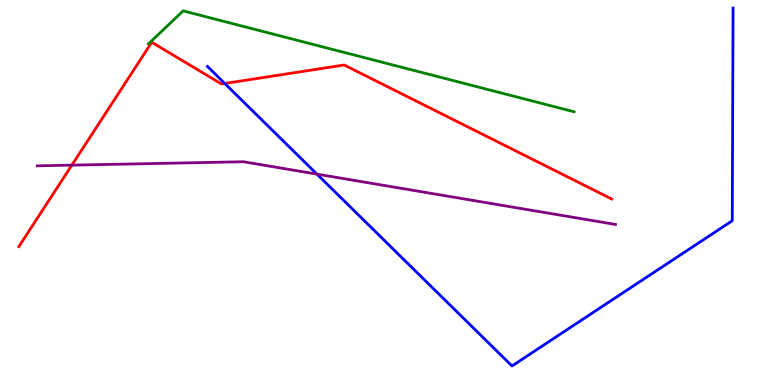[{'lines': ['blue', 'red'], 'intersections': [{'x': 2.9, 'y': 7.83}]}, {'lines': ['green', 'red'], 'intersections': []}, {'lines': ['purple', 'red'], 'intersections': [{'x': 0.927, 'y': 5.71}]}, {'lines': ['blue', 'green'], 'intersections': []}, {'lines': ['blue', 'purple'], 'intersections': [{'x': 4.09, 'y': 5.48}]}, {'lines': ['green', 'purple'], 'intersections': []}]